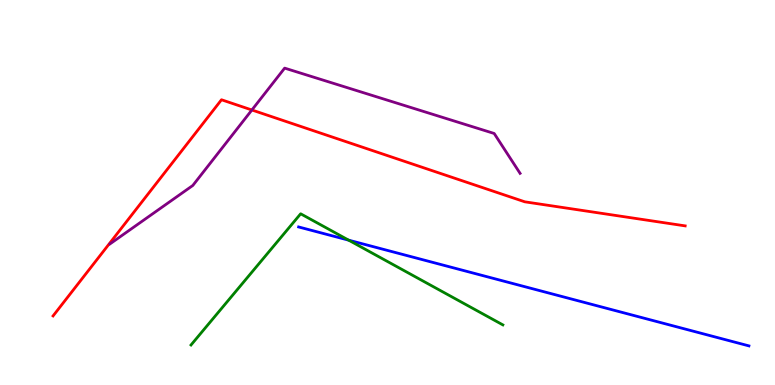[{'lines': ['blue', 'red'], 'intersections': []}, {'lines': ['green', 'red'], 'intersections': []}, {'lines': ['purple', 'red'], 'intersections': [{'x': 3.25, 'y': 7.14}]}, {'lines': ['blue', 'green'], 'intersections': [{'x': 4.5, 'y': 3.76}]}, {'lines': ['blue', 'purple'], 'intersections': []}, {'lines': ['green', 'purple'], 'intersections': []}]